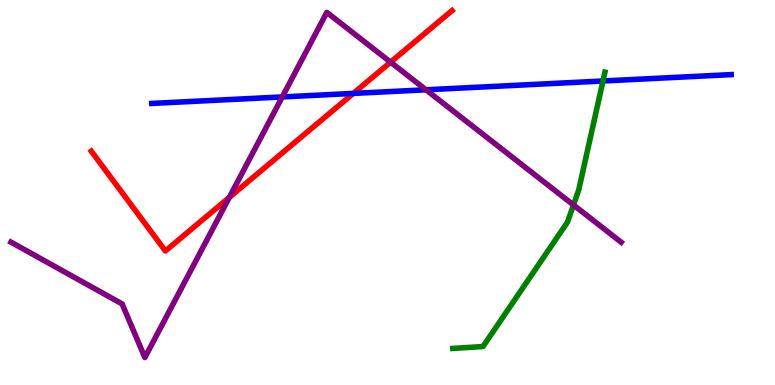[{'lines': ['blue', 'red'], 'intersections': [{'x': 4.56, 'y': 7.57}]}, {'lines': ['green', 'red'], 'intersections': []}, {'lines': ['purple', 'red'], 'intersections': [{'x': 2.96, 'y': 4.87}, {'x': 5.04, 'y': 8.39}]}, {'lines': ['blue', 'green'], 'intersections': [{'x': 7.78, 'y': 7.9}]}, {'lines': ['blue', 'purple'], 'intersections': [{'x': 3.64, 'y': 7.48}, {'x': 5.5, 'y': 7.67}]}, {'lines': ['green', 'purple'], 'intersections': [{'x': 7.4, 'y': 4.68}]}]